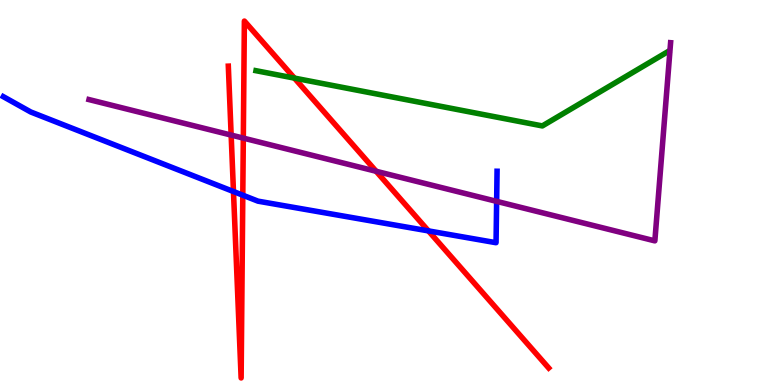[{'lines': ['blue', 'red'], 'intersections': [{'x': 3.01, 'y': 5.03}, {'x': 3.13, 'y': 4.93}, {'x': 5.53, 'y': 4.0}]}, {'lines': ['green', 'red'], 'intersections': [{'x': 3.8, 'y': 7.97}]}, {'lines': ['purple', 'red'], 'intersections': [{'x': 2.98, 'y': 6.49}, {'x': 3.14, 'y': 6.41}, {'x': 4.85, 'y': 5.55}]}, {'lines': ['blue', 'green'], 'intersections': []}, {'lines': ['blue', 'purple'], 'intersections': [{'x': 6.41, 'y': 4.77}]}, {'lines': ['green', 'purple'], 'intersections': []}]